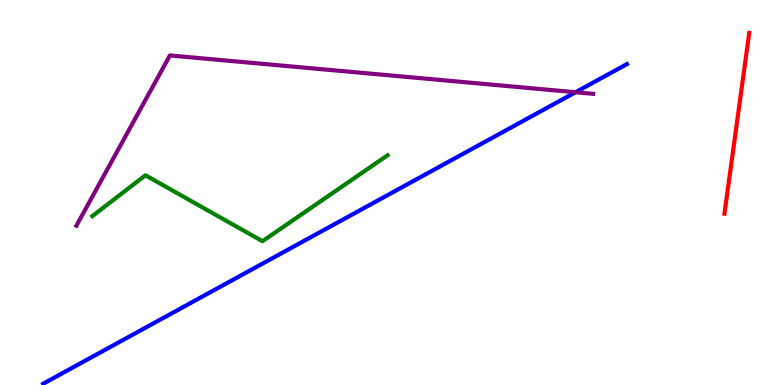[{'lines': ['blue', 'red'], 'intersections': []}, {'lines': ['green', 'red'], 'intersections': []}, {'lines': ['purple', 'red'], 'intersections': []}, {'lines': ['blue', 'green'], 'intersections': []}, {'lines': ['blue', 'purple'], 'intersections': [{'x': 7.43, 'y': 7.6}]}, {'lines': ['green', 'purple'], 'intersections': []}]